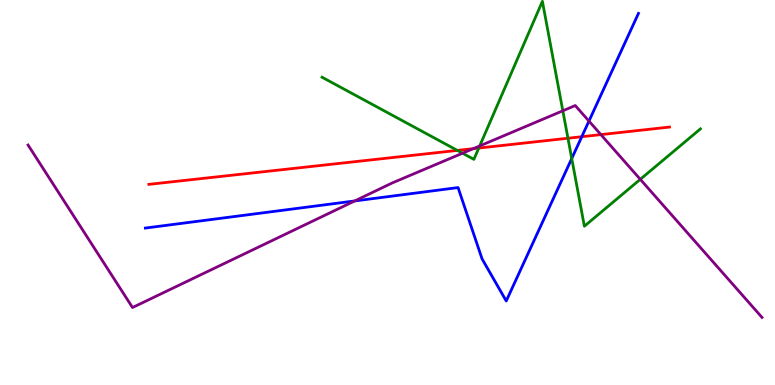[{'lines': ['blue', 'red'], 'intersections': [{'x': 7.51, 'y': 6.45}]}, {'lines': ['green', 'red'], 'intersections': [{'x': 5.9, 'y': 6.09}, {'x': 6.18, 'y': 6.15}, {'x': 7.33, 'y': 6.41}]}, {'lines': ['purple', 'red'], 'intersections': [{'x': 6.11, 'y': 6.14}, {'x': 7.75, 'y': 6.5}]}, {'lines': ['blue', 'green'], 'intersections': [{'x': 7.38, 'y': 5.88}]}, {'lines': ['blue', 'purple'], 'intersections': [{'x': 4.58, 'y': 4.78}, {'x': 7.6, 'y': 6.85}]}, {'lines': ['green', 'purple'], 'intersections': [{'x': 5.97, 'y': 6.02}, {'x': 6.19, 'y': 6.21}, {'x': 7.26, 'y': 7.12}, {'x': 8.26, 'y': 5.34}]}]